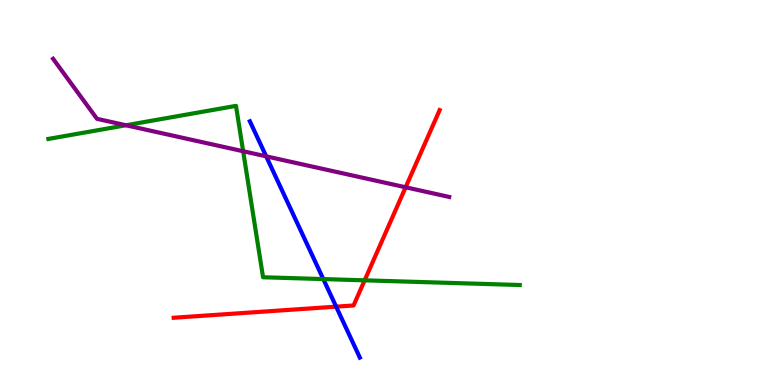[{'lines': ['blue', 'red'], 'intersections': [{'x': 4.34, 'y': 2.03}]}, {'lines': ['green', 'red'], 'intersections': [{'x': 4.7, 'y': 2.72}]}, {'lines': ['purple', 'red'], 'intersections': [{'x': 5.23, 'y': 5.14}]}, {'lines': ['blue', 'green'], 'intersections': [{'x': 4.17, 'y': 2.75}]}, {'lines': ['blue', 'purple'], 'intersections': [{'x': 3.43, 'y': 5.94}]}, {'lines': ['green', 'purple'], 'intersections': [{'x': 1.63, 'y': 6.75}, {'x': 3.14, 'y': 6.07}]}]